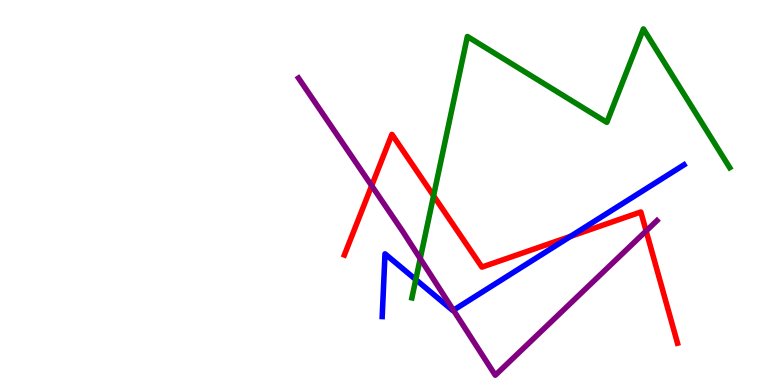[{'lines': ['blue', 'red'], 'intersections': [{'x': 7.36, 'y': 3.86}]}, {'lines': ['green', 'red'], 'intersections': [{'x': 5.59, 'y': 4.92}]}, {'lines': ['purple', 'red'], 'intersections': [{'x': 4.8, 'y': 5.18}, {'x': 8.34, 'y': 4.0}]}, {'lines': ['blue', 'green'], 'intersections': [{'x': 5.36, 'y': 2.74}]}, {'lines': ['blue', 'purple'], 'intersections': [{'x': 5.85, 'y': 1.94}]}, {'lines': ['green', 'purple'], 'intersections': [{'x': 5.42, 'y': 3.28}]}]